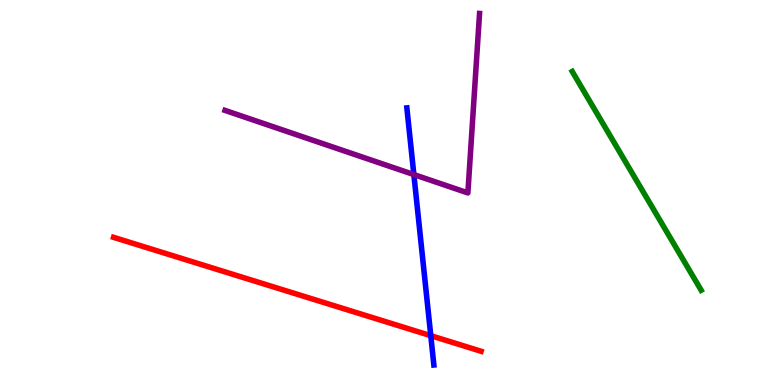[{'lines': ['blue', 'red'], 'intersections': [{'x': 5.56, 'y': 1.28}]}, {'lines': ['green', 'red'], 'intersections': []}, {'lines': ['purple', 'red'], 'intersections': []}, {'lines': ['blue', 'green'], 'intersections': []}, {'lines': ['blue', 'purple'], 'intersections': [{'x': 5.34, 'y': 5.47}]}, {'lines': ['green', 'purple'], 'intersections': []}]